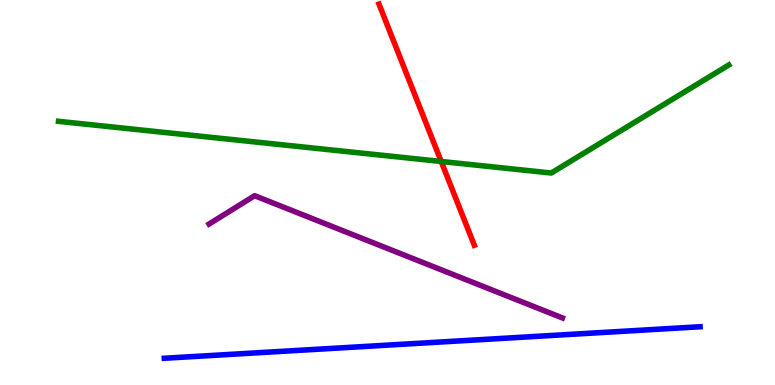[{'lines': ['blue', 'red'], 'intersections': []}, {'lines': ['green', 'red'], 'intersections': [{'x': 5.69, 'y': 5.81}]}, {'lines': ['purple', 'red'], 'intersections': []}, {'lines': ['blue', 'green'], 'intersections': []}, {'lines': ['blue', 'purple'], 'intersections': []}, {'lines': ['green', 'purple'], 'intersections': []}]